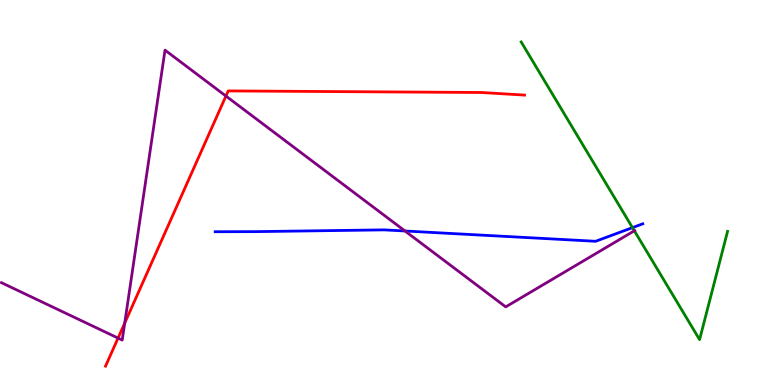[{'lines': ['blue', 'red'], 'intersections': []}, {'lines': ['green', 'red'], 'intersections': []}, {'lines': ['purple', 'red'], 'intersections': [{'x': 1.52, 'y': 1.22}, {'x': 1.61, 'y': 1.61}, {'x': 2.92, 'y': 7.51}]}, {'lines': ['blue', 'green'], 'intersections': [{'x': 8.16, 'y': 4.09}]}, {'lines': ['blue', 'purple'], 'intersections': [{'x': 5.23, 'y': 4.0}]}, {'lines': ['green', 'purple'], 'intersections': [{'x': 8.19, 'y': 4.01}]}]